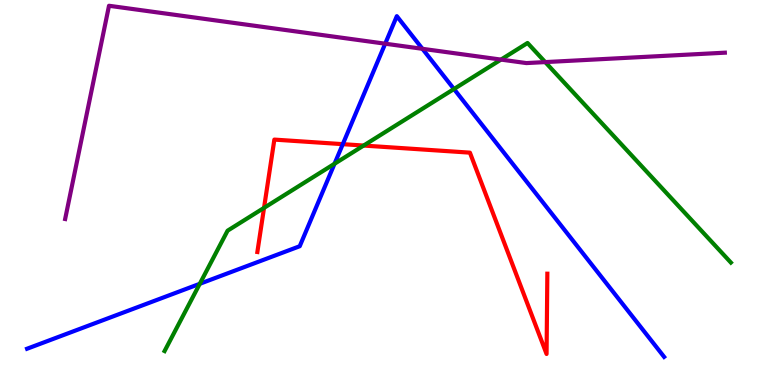[{'lines': ['blue', 'red'], 'intersections': [{'x': 4.42, 'y': 6.26}]}, {'lines': ['green', 'red'], 'intersections': [{'x': 3.41, 'y': 4.6}, {'x': 4.69, 'y': 6.22}]}, {'lines': ['purple', 'red'], 'intersections': []}, {'lines': ['blue', 'green'], 'intersections': [{'x': 2.58, 'y': 2.63}, {'x': 4.32, 'y': 5.75}, {'x': 5.86, 'y': 7.69}]}, {'lines': ['blue', 'purple'], 'intersections': [{'x': 4.97, 'y': 8.87}, {'x': 5.45, 'y': 8.73}]}, {'lines': ['green', 'purple'], 'intersections': [{'x': 6.46, 'y': 8.45}, {'x': 7.04, 'y': 8.39}]}]